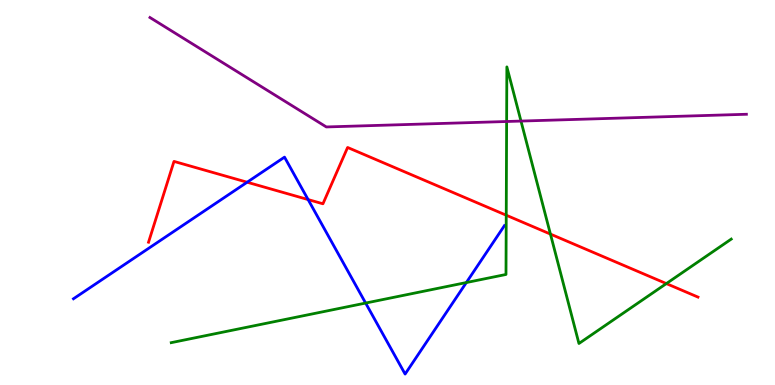[{'lines': ['blue', 'red'], 'intersections': [{'x': 3.19, 'y': 5.27}, {'x': 3.98, 'y': 4.82}]}, {'lines': ['green', 'red'], 'intersections': [{'x': 6.53, 'y': 4.41}, {'x': 7.1, 'y': 3.92}, {'x': 8.6, 'y': 2.63}]}, {'lines': ['purple', 'red'], 'intersections': []}, {'lines': ['blue', 'green'], 'intersections': [{'x': 4.72, 'y': 2.13}, {'x': 6.02, 'y': 2.66}]}, {'lines': ['blue', 'purple'], 'intersections': []}, {'lines': ['green', 'purple'], 'intersections': [{'x': 6.54, 'y': 6.84}, {'x': 6.72, 'y': 6.86}]}]